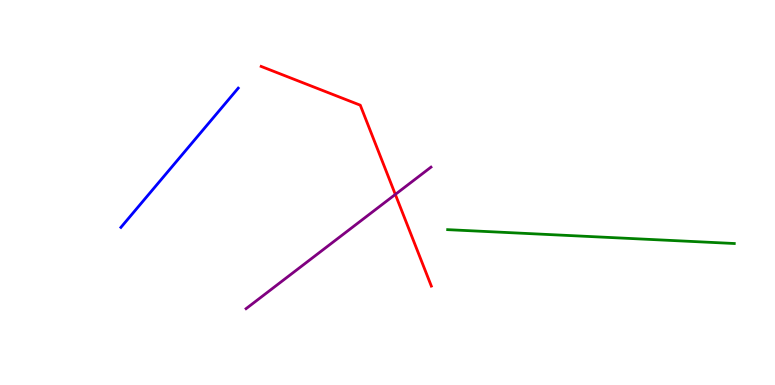[{'lines': ['blue', 'red'], 'intersections': []}, {'lines': ['green', 'red'], 'intersections': []}, {'lines': ['purple', 'red'], 'intersections': [{'x': 5.1, 'y': 4.95}]}, {'lines': ['blue', 'green'], 'intersections': []}, {'lines': ['blue', 'purple'], 'intersections': []}, {'lines': ['green', 'purple'], 'intersections': []}]